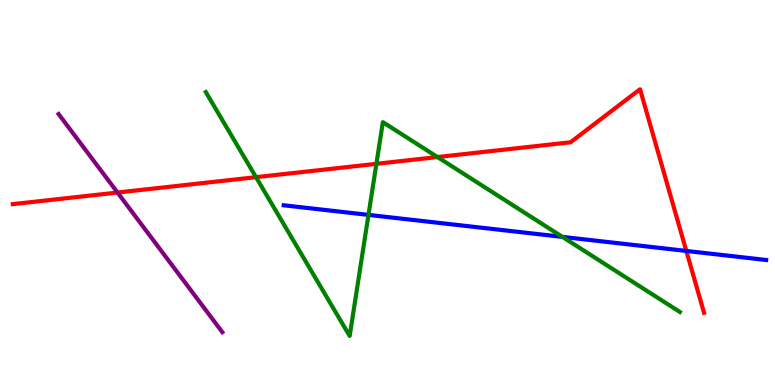[{'lines': ['blue', 'red'], 'intersections': [{'x': 8.86, 'y': 3.48}]}, {'lines': ['green', 'red'], 'intersections': [{'x': 3.3, 'y': 5.4}, {'x': 4.86, 'y': 5.74}, {'x': 5.64, 'y': 5.92}]}, {'lines': ['purple', 'red'], 'intersections': [{'x': 1.52, 'y': 5.0}]}, {'lines': ['blue', 'green'], 'intersections': [{'x': 4.75, 'y': 4.42}, {'x': 7.26, 'y': 3.85}]}, {'lines': ['blue', 'purple'], 'intersections': []}, {'lines': ['green', 'purple'], 'intersections': []}]